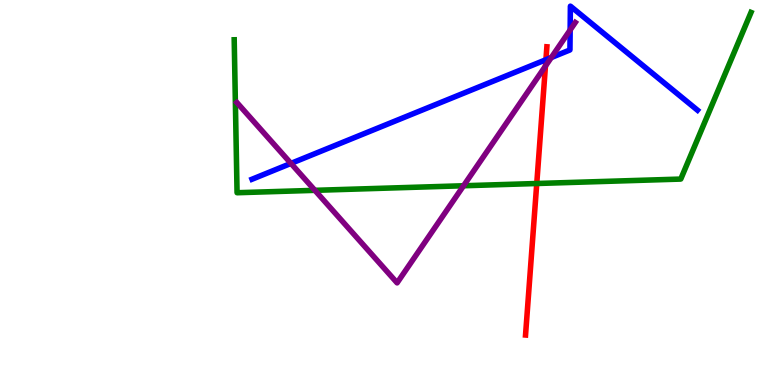[{'lines': ['blue', 'red'], 'intersections': [{'x': 7.04, 'y': 8.45}]}, {'lines': ['green', 'red'], 'intersections': [{'x': 6.93, 'y': 5.23}]}, {'lines': ['purple', 'red'], 'intersections': [{'x': 7.04, 'y': 8.28}]}, {'lines': ['blue', 'green'], 'intersections': []}, {'lines': ['blue', 'purple'], 'intersections': [{'x': 3.75, 'y': 5.76}, {'x': 7.11, 'y': 8.51}, {'x': 7.36, 'y': 9.22}]}, {'lines': ['green', 'purple'], 'intersections': [{'x': 4.06, 'y': 5.06}, {'x': 5.98, 'y': 5.18}]}]